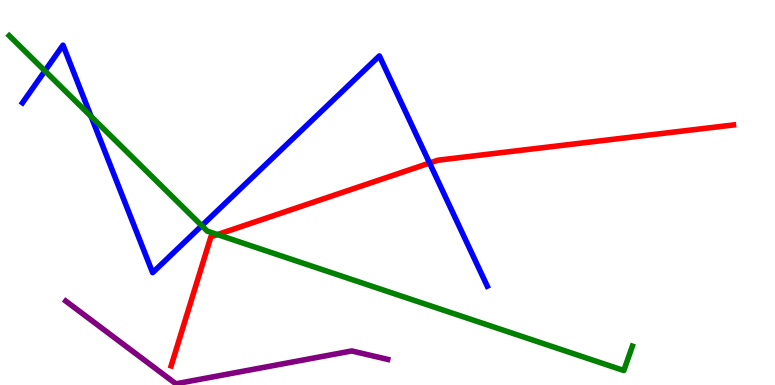[{'lines': ['blue', 'red'], 'intersections': [{'x': 5.54, 'y': 5.77}]}, {'lines': ['green', 'red'], 'intersections': [{'x': 2.81, 'y': 3.91}]}, {'lines': ['purple', 'red'], 'intersections': []}, {'lines': ['blue', 'green'], 'intersections': [{'x': 0.58, 'y': 8.16}, {'x': 1.18, 'y': 6.97}, {'x': 2.6, 'y': 4.14}]}, {'lines': ['blue', 'purple'], 'intersections': []}, {'lines': ['green', 'purple'], 'intersections': []}]